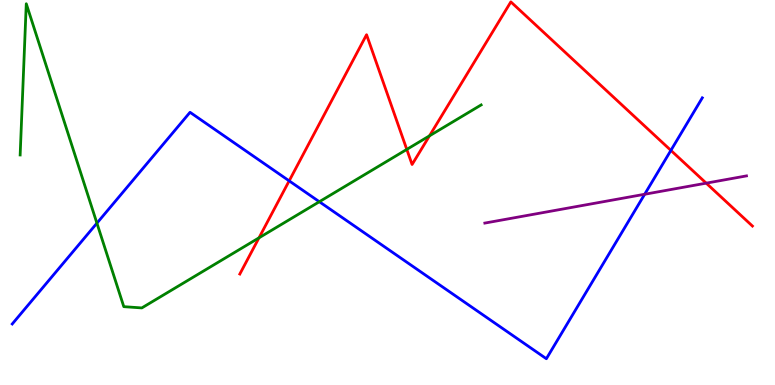[{'lines': ['blue', 'red'], 'intersections': [{'x': 3.73, 'y': 5.3}, {'x': 8.66, 'y': 6.09}]}, {'lines': ['green', 'red'], 'intersections': [{'x': 3.34, 'y': 3.82}, {'x': 5.25, 'y': 6.12}, {'x': 5.54, 'y': 6.47}]}, {'lines': ['purple', 'red'], 'intersections': [{'x': 9.11, 'y': 5.24}]}, {'lines': ['blue', 'green'], 'intersections': [{'x': 1.25, 'y': 4.2}, {'x': 4.12, 'y': 4.76}]}, {'lines': ['blue', 'purple'], 'intersections': [{'x': 8.32, 'y': 4.95}]}, {'lines': ['green', 'purple'], 'intersections': []}]